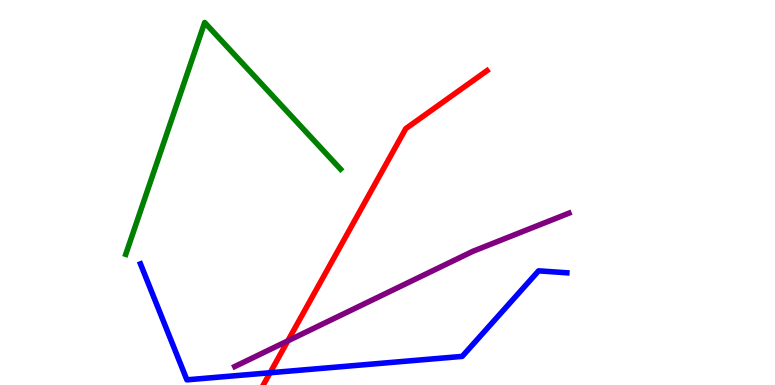[{'lines': ['blue', 'red'], 'intersections': [{'x': 3.49, 'y': 0.318}]}, {'lines': ['green', 'red'], 'intersections': []}, {'lines': ['purple', 'red'], 'intersections': [{'x': 3.71, 'y': 1.15}]}, {'lines': ['blue', 'green'], 'intersections': []}, {'lines': ['blue', 'purple'], 'intersections': []}, {'lines': ['green', 'purple'], 'intersections': []}]